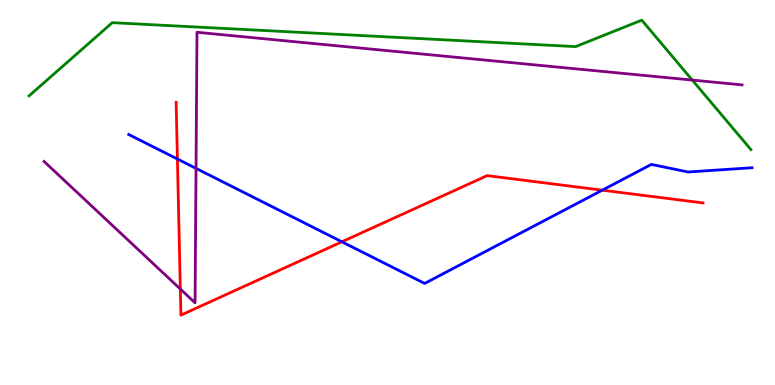[{'lines': ['blue', 'red'], 'intersections': [{'x': 2.29, 'y': 5.87}, {'x': 4.41, 'y': 3.72}, {'x': 7.77, 'y': 5.06}]}, {'lines': ['green', 'red'], 'intersections': []}, {'lines': ['purple', 'red'], 'intersections': [{'x': 2.33, 'y': 2.49}]}, {'lines': ['blue', 'green'], 'intersections': []}, {'lines': ['blue', 'purple'], 'intersections': [{'x': 2.53, 'y': 5.63}]}, {'lines': ['green', 'purple'], 'intersections': [{'x': 8.93, 'y': 7.92}]}]